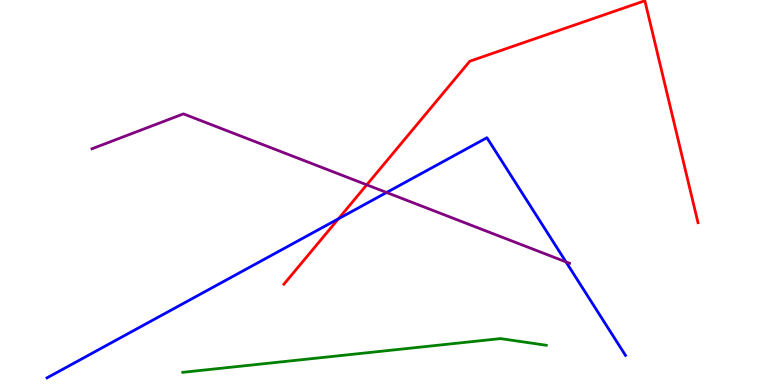[{'lines': ['blue', 'red'], 'intersections': [{'x': 4.37, 'y': 4.32}]}, {'lines': ['green', 'red'], 'intersections': []}, {'lines': ['purple', 'red'], 'intersections': [{'x': 4.73, 'y': 5.2}]}, {'lines': ['blue', 'green'], 'intersections': []}, {'lines': ['blue', 'purple'], 'intersections': [{'x': 4.99, 'y': 5.0}, {'x': 7.3, 'y': 3.2}]}, {'lines': ['green', 'purple'], 'intersections': []}]